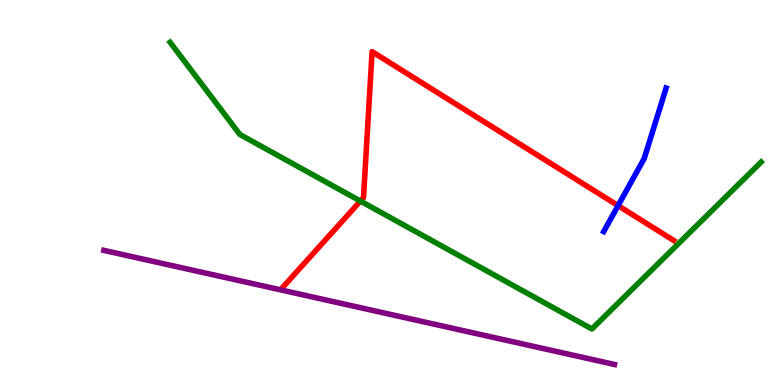[{'lines': ['blue', 'red'], 'intersections': [{'x': 7.98, 'y': 4.66}]}, {'lines': ['green', 'red'], 'intersections': [{'x': 4.65, 'y': 4.78}]}, {'lines': ['purple', 'red'], 'intersections': []}, {'lines': ['blue', 'green'], 'intersections': []}, {'lines': ['blue', 'purple'], 'intersections': []}, {'lines': ['green', 'purple'], 'intersections': []}]